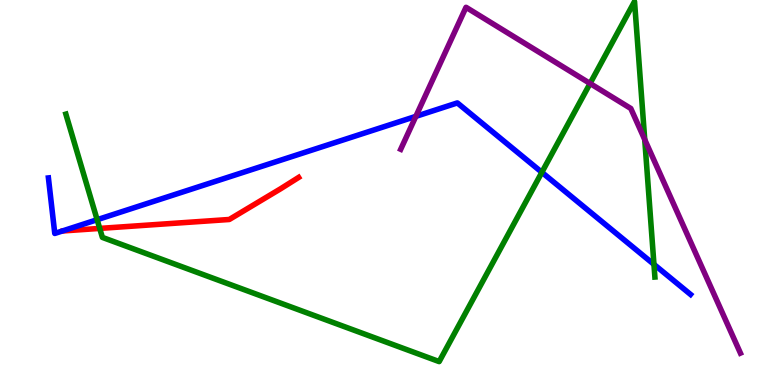[{'lines': ['blue', 'red'], 'intersections': []}, {'lines': ['green', 'red'], 'intersections': [{'x': 1.29, 'y': 4.07}]}, {'lines': ['purple', 'red'], 'intersections': []}, {'lines': ['blue', 'green'], 'intersections': [{'x': 1.25, 'y': 4.29}, {'x': 6.99, 'y': 5.52}, {'x': 8.44, 'y': 3.13}]}, {'lines': ['blue', 'purple'], 'intersections': [{'x': 5.37, 'y': 6.98}]}, {'lines': ['green', 'purple'], 'intersections': [{'x': 7.61, 'y': 7.83}, {'x': 8.32, 'y': 6.37}]}]